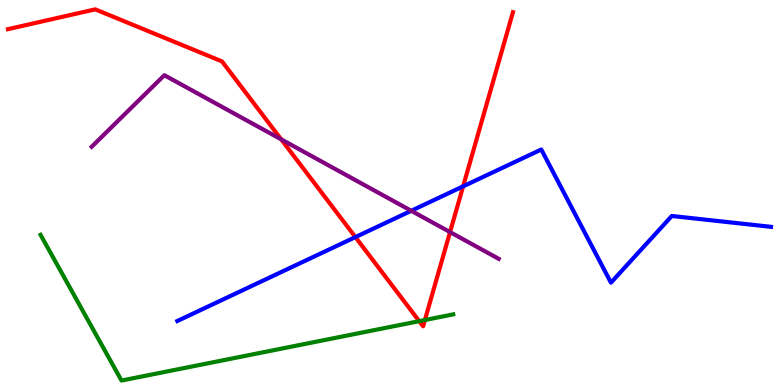[{'lines': ['blue', 'red'], 'intersections': [{'x': 4.59, 'y': 3.84}, {'x': 5.98, 'y': 5.16}]}, {'lines': ['green', 'red'], 'intersections': [{'x': 5.41, 'y': 1.66}, {'x': 5.48, 'y': 1.69}]}, {'lines': ['purple', 'red'], 'intersections': [{'x': 3.63, 'y': 6.38}, {'x': 5.81, 'y': 3.97}]}, {'lines': ['blue', 'green'], 'intersections': []}, {'lines': ['blue', 'purple'], 'intersections': [{'x': 5.31, 'y': 4.53}]}, {'lines': ['green', 'purple'], 'intersections': []}]